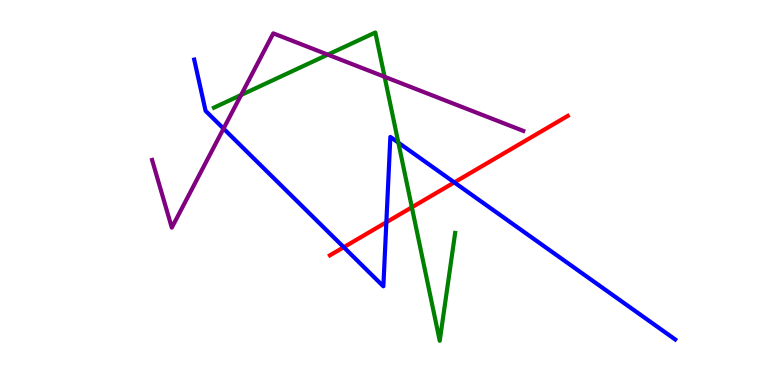[{'lines': ['blue', 'red'], 'intersections': [{'x': 4.44, 'y': 3.58}, {'x': 4.99, 'y': 4.23}, {'x': 5.86, 'y': 5.26}]}, {'lines': ['green', 'red'], 'intersections': [{'x': 5.31, 'y': 4.62}]}, {'lines': ['purple', 'red'], 'intersections': []}, {'lines': ['blue', 'green'], 'intersections': [{'x': 5.14, 'y': 6.3}]}, {'lines': ['blue', 'purple'], 'intersections': [{'x': 2.88, 'y': 6.66}]}, {'lines': ['green', 'purple'], 'intersections': [{'x': 3.11, 'y': 7.53}, {'x': 4.23, 'y': 8.58}, {'x': 4.96, 'y': 8.01}]}]